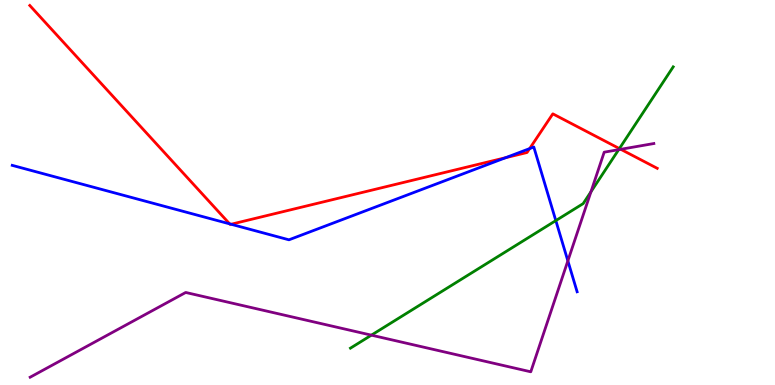[{'lines': ['blue', 'red'], 'intersections': [{'x': 2.96, 'y': 4.19}, {'x': 2.98, 'y': 4.18}, {'x': 6.52, 'y': 5.9}, {'x': 6.83, 'y': 6.14}]}, {'lines': ['green', 'red'], 'intersections': [{'x': 7.99, 'y': 6.14}]}, {'lines': ['purple', 'red'], 'intersections': [{'x': 8.01, 'y': 6.12}]}, {'lines': ['blue', 'green'], 'intersections': [{'x': 7.17, 'y': 4.27}]}, {'lines': ['blue', 'purple'], 'intersections': [{'x': 7.33, 'y': 3.22}]}, {'lines': ['green', 'purple'], 'intersections': [{'x': 4.79, 'y': 1.29}, {'x': 7.63, 'y': 5.02}, {'x': 7.98, 'y': 6.11}]}]